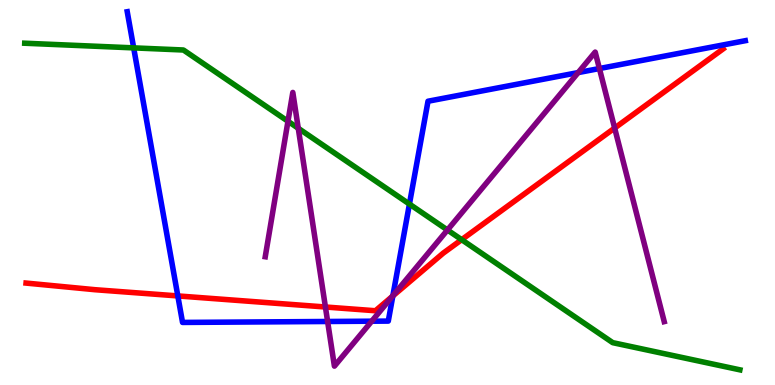[{'lines': ['blue', 'red'], 'intersections': [{'x': 2.29, 'y': 2.31}, {'x': 5.07, 'y': 2.31}]}, {'lines': ['green', 'red'], 'intersections': [{'x': 5.96, 'y': 3.77}]}, {'lines': ['purple', 'red'], 'intersections': [{'x': 4.2, 'y': 2.03}, {'x': 5.06, 'y': 2.3}, {'x': 7.93, 'y': 6.67}]}, {'lines': ['blue', 'green'], 'intersections': [{'x': 1.72, 'y': 8.76}, {'x': 5.28, 'y': 4.7}]}, {'lines': ['blue', 'purple'], 'intersections': [{'x': 4.23, 'y': 1.65}, {'x': 4.8, 'y': 1.66}, {'x': 5.07, 'y': 2.32}, {'x': 7.46, 'y': 8.11}, {'x': 7.73, 'y': 8.22}]}, {'lines': ['green', 'purple'], 'intersections': [{'x': 3.72, 'y': 6.85}, {'x': 3.85, 'y': 6.67}, {'x': 5.77, 'y': 4.03}]}]